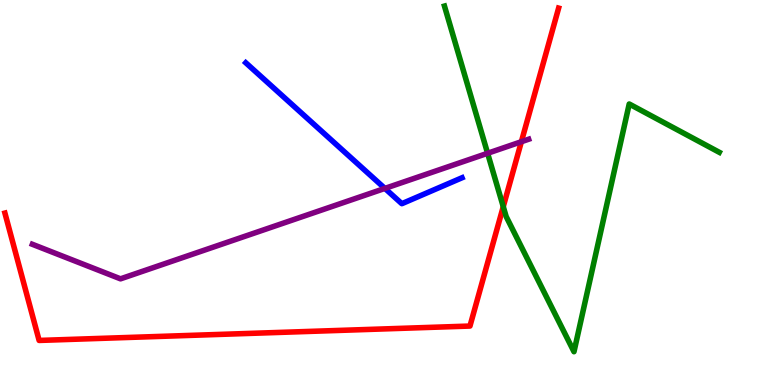[{'lines': ['blue', 'red'], 'intersections': []}, {'lines': ['green', 'red'], 'intersections': [{'x': 6.49, 'y': 4.63}]}, {'lines': ['purple', 'red'], 'intersections': [{'x': 6.73, 'y': 6.32}]}, {'lines': ['blue', 'green'], 'intersections': []}, {'lines': ['blue', 'purple'], 'intersections': [{'x': 4.97, 'y': 5.11}]}, {'lines': ['green', 'purple'], 'intersections': [{'x': 6.29, 'y': 6.02}]}]